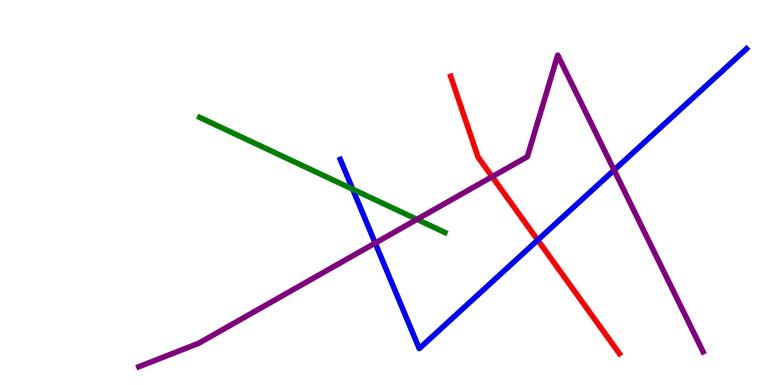[{'lines': ['blue', 'red'], 'intersections': [{'x': 6.94, 'y': 3.76}]}, {'lines': ['green', 'red'], 'intersections': []}, {'lines': ['purple', 'red'], 'intersections': [{'x': 6.35, 'y': 5.41}]}, {'lines': ['blue', 'green'], 'intersections': [{'x': 4.55, 'y': 5.09}]}, {'lines': ['blue', 'purple'], 'intersections': [{'x': 4.84, 'y': 3.69}, {'x': 7.92, 'y': 5.58}]}, {'lines': ['green', 'purple'], 'intersections': [{'x': 5.38, 'y': 4.3}]}]